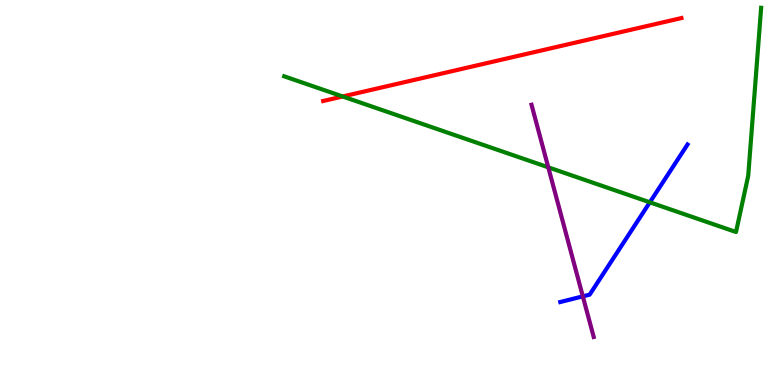[{'lines': ['blue', 'red'], 'intersections': []}, {'lines': ['green', 'red'], 'intersections': [{'x': 4.42, 'y': 7.49}]}, {'lines': ['purple', 'red'], 'intersections': []}, {'lines': ['blue', 'green'], 'intersections': [{'x': 8.38, 'y': 4.75}]}, {'lines': ['blue', 'purple'], 'intersections': [{'x': 7.52, 'y': 2.3}]}, {'lines': ['green', 'purple'], 'intersections': [{'x': 7.07, 'y': 5.65}]}]